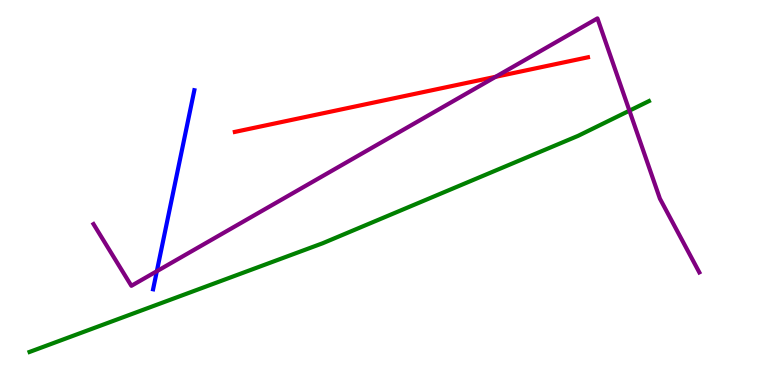[{'lines': ['blue', 'red'], 'intersections': []}, {'lines': ['green', 'red'], 'intersections': []}, {'lines': ['purple', 'red'], 'intersections': [{'x': 6.4, 'y': 8.01}]}, {'lines': ['blue', 'green'], 'intersections': []}, {'lines': ['blue', 'purple'], 'intersections': [{'x': 2.02, 'y': 2.96}]}, {'lines': ['green', 'purple'], 'intersections': [{'x': 8.12, 'y': 7.13}]}]